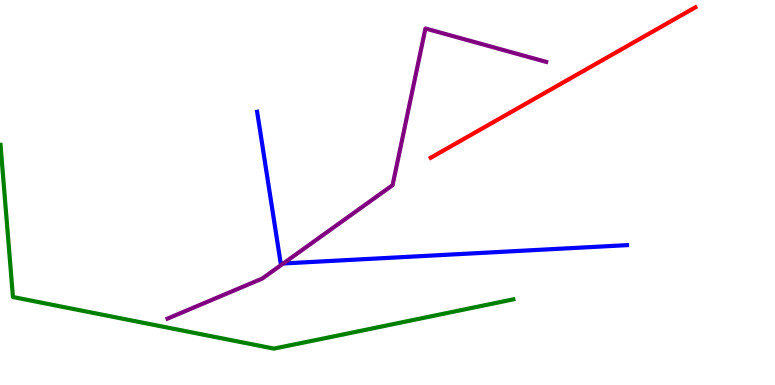[{'lines': ['blue', 'red'], 'intersections': []}, {'lines': ['green', 'red'], 'intersections': []}, {'lines': ['purple', 'red'], 'intersections': []}, {'lines': ['blue', 'green'], 'intersections': []}, {'lines': ['blue', 'purple'], 'intersections': [{'x': 3.66, 'y': 3.16}]}, {'lines': ['green', 'purple'], 'intersections': []}]